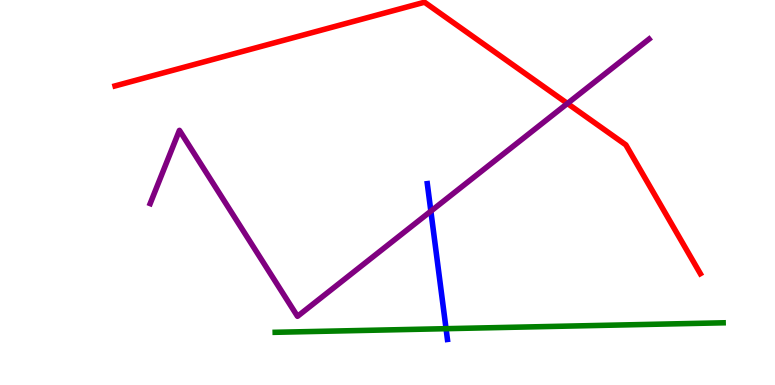[{'lines': ['blue', 'red'], 'intersections': []}, {'lines': ['green', 'red'], 'intersections': []}, {'lines': ['purple', 'red'], 'intersections': [{'x': 7.32, 'y': 7.31}]}, {'lines': ['blue', 'green'], 'intersections': [{'x': 5.76, 'y': 1.46}]}, {'lines': ['blue', 'purple'], 'intersections': [{'x': 5.56, 'y': 4.52}]}, {'lines': ['green', 'purple'], 'intersections': []}]